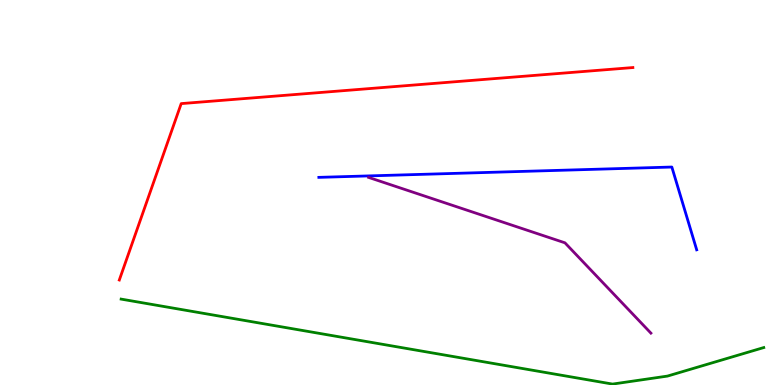[{'lines': ['blue', 'red'], 'intersections': []}, {'lines': ['green', 'red'], 'intersections': []}, {'lines': ['purple', 'red'], 'intersections': []}, {'lines': ['blue', 'green'], 'intersections': []}, {'lines': ['blue', 'purple'], 'intersections': []}, {'lines': ['green', 'purple'], 'intersections': []}]